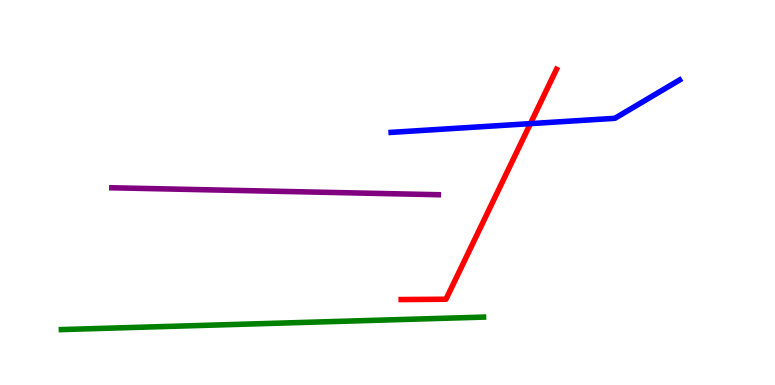[{'lines': ['blue', 'red'], 'intersections': [{'x': 6.84, 'y': 6.79}]}, {'lines': ['green', 'red'], 'intersections': []}, {'lines': ['purple', 'red'], 'intersections': []}, {'lines': ['blue', 'green'], 'intersections': []}, {'lines': ['blue', 'purple'], 'intersections': []}, {'lines': ['green', 'purple'], 'intersections': []}]